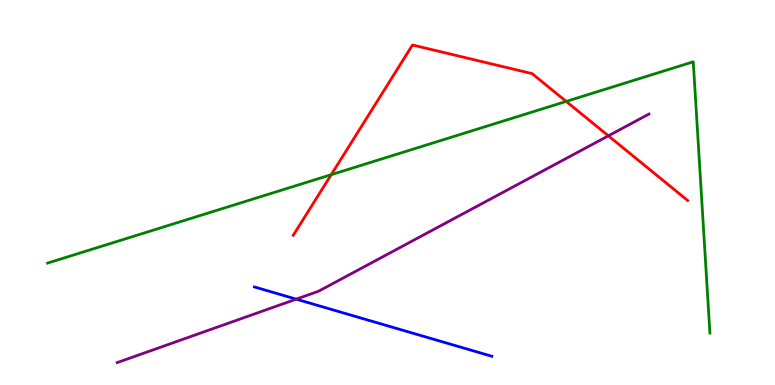[{'lines': ['blue', 'red'], 'intersections': []}, {'lines': ['green', 'red'], 'intersections': [{'x': 4.27, 'y': 5.46}, {'x': 7.31, 'y': 7.37}]}, {'lines': ['purple', 'red'], 'intersections': [{'x': 7.85, 'y': 6.47}]}, {'lines': ['blue', 'green'], 'intersections': []}, {'lines': ['blue', 'purple'], 'intersections': [{'x': 3.82, 'y': 2.23}]}, {'lines': ['green', 'purple'], 'intersections': []}]